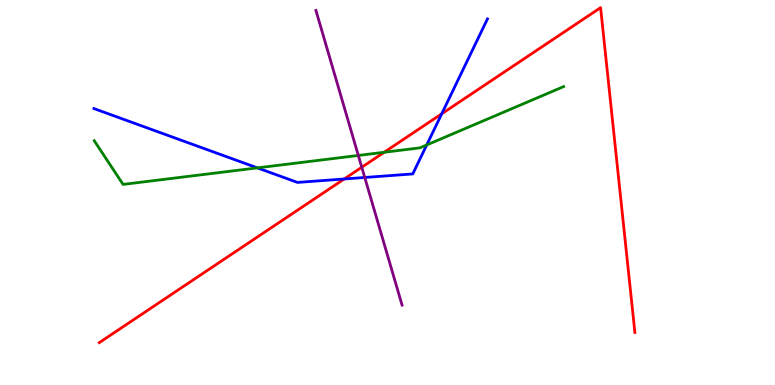[{'lines': ['blue', 'red'], 'intersections': [{'x': 4.44, 'y': 5.35}, {'x': 5.7, 'y': 7.04}]}, {'lines': ['green', 'red'], 'intersections': [{'x': 4.96, 'y': 6.05}]}, {'lines': ['purple', 'red'], 'intersections': [{'x': 4.67, 'y': 5.66}]}, {'lines': ['blue', 'green'], 'intersections': [{'x': 3.32, 'y': 5.64}, {'x': 5.51, 'y': 6.23}]}, {'lines': ['blue', 'purple'], 'intersections': [{'x': 4.71, 'y': 5.39}]}, {'lines': ['green', 'purple'], 'intersections': [{'x': 4.62, 'y': 5.96}]}]